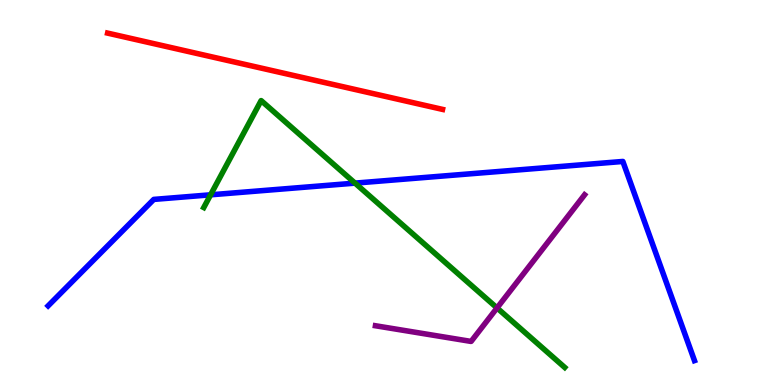[{'lines': ['blue', 'red'], 'intersections': []}, {'lines': ['green', 'red'], 'intersections': []}, {'lines': ['purple', 'red'], 'intersections': []}, {'lines': ['blue', 'green'], 'intersections': [{'x': 2.72, 'y': 4.94}, {'x': 4.58, 'y': 5.24}]}, {'lines': ['blue', 'purple'], 'intersections': []}, {'lines': ['green', 'purple'], 'intersections': [{'x': 6.41, 'y': 2.0}]}]